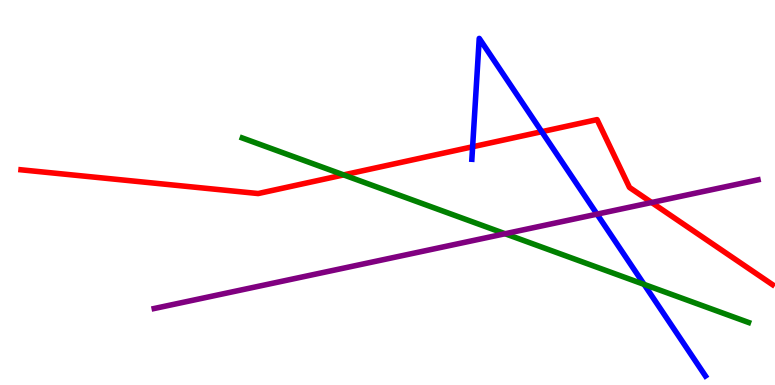[{'lines': ['blue', 'red'], 'intersections': [{'x': 6.1, 'y': 6.19}, {'x': 6.99, 'y': 6.58}]}, {'lines': ['green', 'red'], 'intersections': [{'x': 4.43, 'y': 5.46}]}, {'lines': ['purple', 'red'], 'intersections': [{'x': 8.41, 'y': 4.74}]}, {'lines': ['blue', 'green'], 'intersections': [{'x': 8.31, 'y': 2.61}]}, {'lines': ['blue', 'purple'], 'intersections': [{'x': 7.7, 'y': 4.44}]}, {'lines': ['green', 'purple'], 'intersections': [{'x': 6.52, 'y': 3.93}]}]